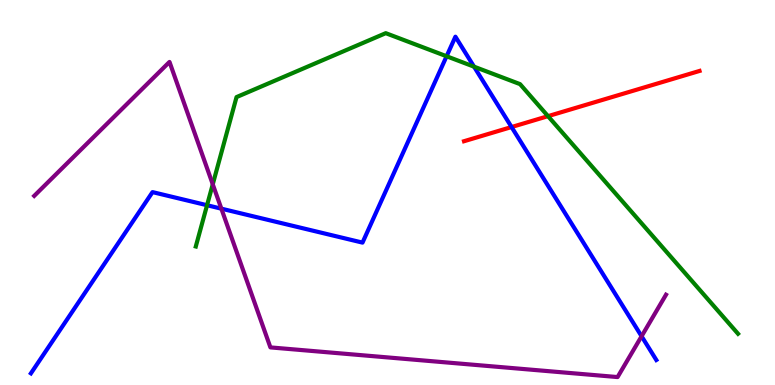[{'lines': ['blue', 'red'], 'intersections': [{'x': 6.6, 'y': 6.7}]}, {'lines': ['green', 'red'], 'intersections': [{'x': 7.07, 'y': 6.98}]}, {'lines': ['purple', 'red'], 'intersections': []}, {'lines': ['blue', 'green'], 'intersections': [{'x': 2.67, 'y': 4.67}, {'x': 5.76, 'y': 8.54}, {'x': 6.12, 'y': 8.27}]}, {'lines': ['blue', 'purple'], 'intersections': [{'x': 2.86, 'y': 4.58}, {'x': 8.28, 'y': 1.27}]}, {'lines': ['green', 'purple'], 'intersections': [{'x': 2.75, 'y': 5.21}]}]